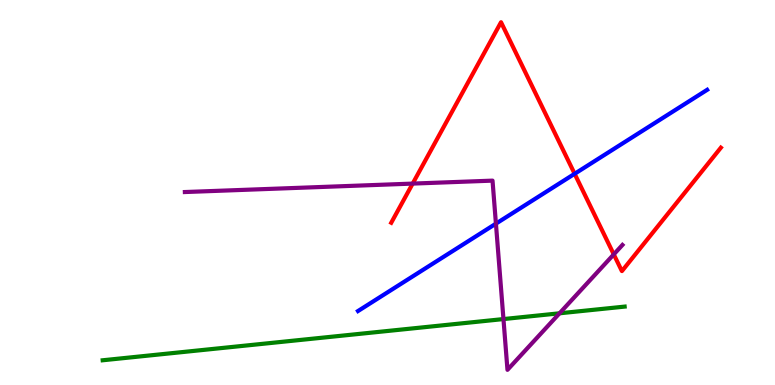[{'lines': ['blue', 'red'], 'intersections': [{'x': 7.41, 'y': 5.49}]}, {'lines': ['green', 'red'], 'intersections': []}, {'lines': ['purple', 'red'], 'intersections': [{'x': 5.32, 'y': 5.23}, {'x': 7.92, 'y': 3.39}]}, {'lines': ['blue', 'green'], 'intersections': []}, {'lines': ['blue', 'purple'], 'intersections': [{'x': 6.4, 'y': 4.19}]}, {'lines': ['green', 'purple'], 'intersections': [{'x': 6.5, 'y': 1.71}, {'x': 7.22, 'y': 1.86}]}]